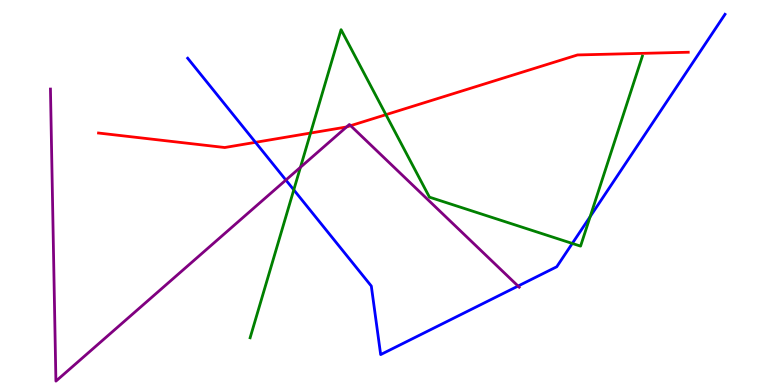[{'lines': ['blue', 'red'], 'intersections': [{'x': 3.3, 'y': 6.3}]}, {'lines': ['green', 'red'], 'intersections': [{'x': 4.01, 'y': 6.54}, {'x': 4.98, 'y': 7.02}]}, {'lines': ['purple', 'red'], 'intersections': [{'x': 4.47, 'y': 6.7}, {'x': 4.52, 'y': 6.74}]}, {'lines': ['blue', 'green'], 'intersections': [{'x': 3.79, 'y': 5.07}, {'x': 7.38, 'y': 3.68}, {'x': 7.62, 'y': 4.37}]}, {'lines': ['blue', 'purple'], 'intersections': [{'x': 3.69, 'y': 5.32}, {'x': 6.68, 'y': 2.57}]}, {'lines': ['green', 'purple'], 'intersections': [{'x': 3.88, 'y': 5.65}]}]